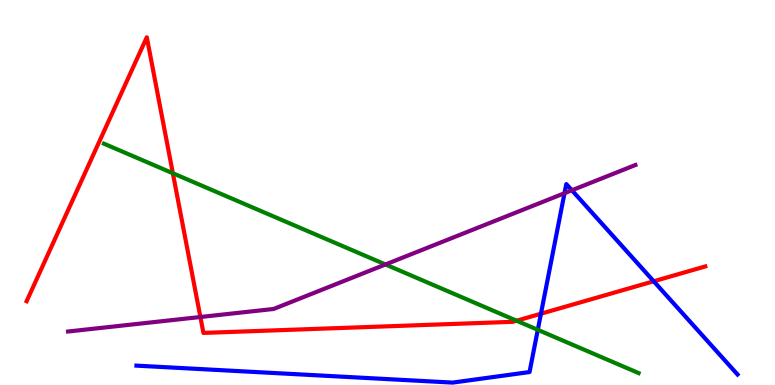[{'lines': ['blue', 'red'], 'intersections': [{'x': 6.98, 'y': 1.85}, {'x': 8.43, 'y': 2.69}]}, {'lines': ['green', 'red'], 'intersections': [{'x': 2.23, 'y': 5.5}, {'x': 6.67, 'y': 1.67}]}, {'lines': ['purple', 'red'], 'intersections': [{'x': 2.59, 'y': 1.77}]}, {'lines': ['blue', 'green'], 'intersections': [{'x': 6.94, 'y': 1.43}]}, {'lines': ['blue', 'purple'], 'intersections': [{'x': 7.28, 'y': 4.98}, {'x': 7.38, 'y': 5.06}]}, {'lines': ['green', 'purple'], 'intersections': [{'x': 4.97, 'y': 3.13}]}]